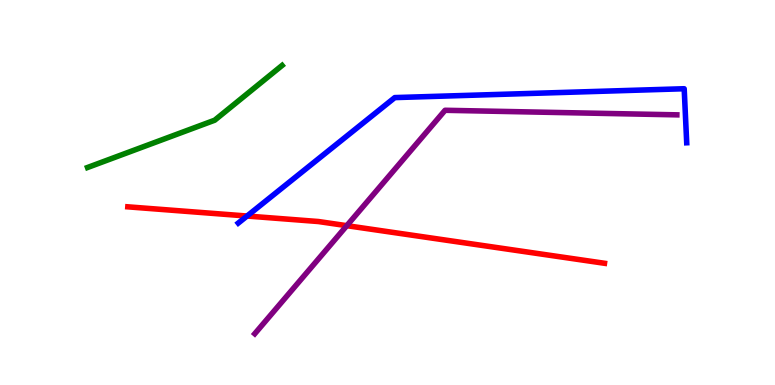[{'lines': ['blue', 'red'], 'intersections': [{'x': 3.19, 'y': 4.39}]}, {'lines': ['green', 'red'], 'intersections': []}, {'lines': ['purple', 'red'], 'intersections': [{'x': 4.47, 'y': 4.14}]}, {'lines': ['blue', 'green'], 'intersections': []}, {'lines': ['blue', 'purple'], 'intersections': []}, {'lines': ['green', 'purple'], 'intersections': []}]